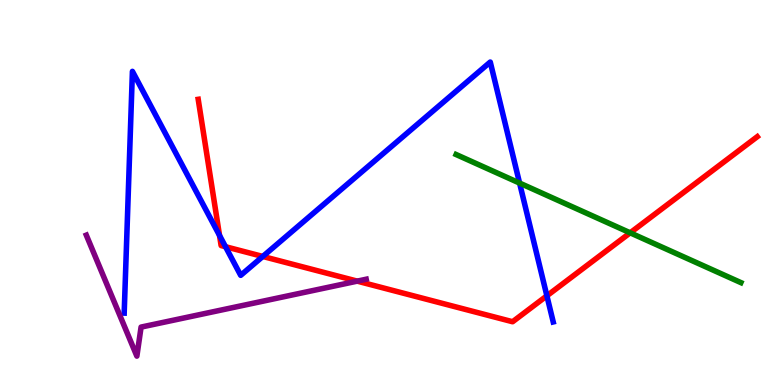[{'lines': ['blue', 'red'], 'intersections': [{'x': 2.83, 'y': 3.88}, {'x': 2.91, 'y': 3.59}, {'x': 3.39, 'y': 3.34}, {'x': 7.06, 'y': 2.32}]}, {'lines': ['green', 'red'], 'intersections': [{'x': 8.13, 'y': 3.95}]}, {'lines': ['purple', 'red'], 'intersections': [{'x': 4.61, 'y': 2.7}]}, {'lines': ['blue', 'green'], 'intersections': [{'x': 6.7, 'y': 5.24}]}, {'lines': ['blue', 'purple'], 'intersections': []}, {'lines': ['green', 'purple'], 'intersections': []}]